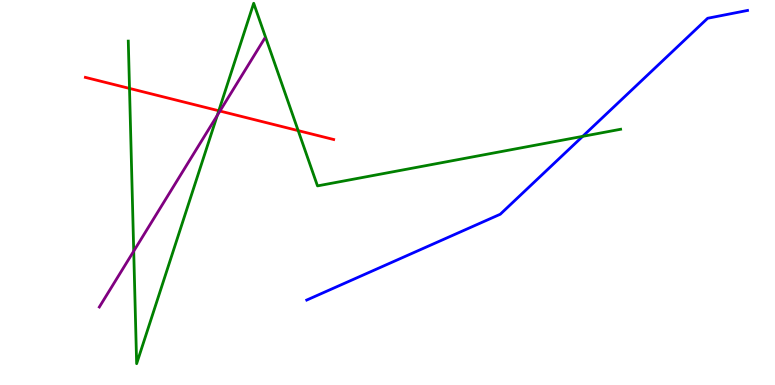[{'lines': ['blue', 'red'], 'intersections': []}, {'lines': ['green', 'red'], 'intersections': [{'x': 1.67, 'y': 7.7}, {'x': 2.82, 'y': 7.12}, {'x': 3.85, 'y': 6.61}]}, {'lines': ['purple', 'red'], 'intersections': [{'x': 2.84, 'y': 7.12}]}, {'lines': ['blue', 'green'], 'intersections': [{'x': 7.52, 'y': 6.46}]}, {'lines': ['blue', 'purple'], 'intersections': []}, {'lines': ['green', 'purple'], 'intersections': [{'x': 1.73, 'y': 3.48}, {'x': 2.8, 'y': 7.0}]}]